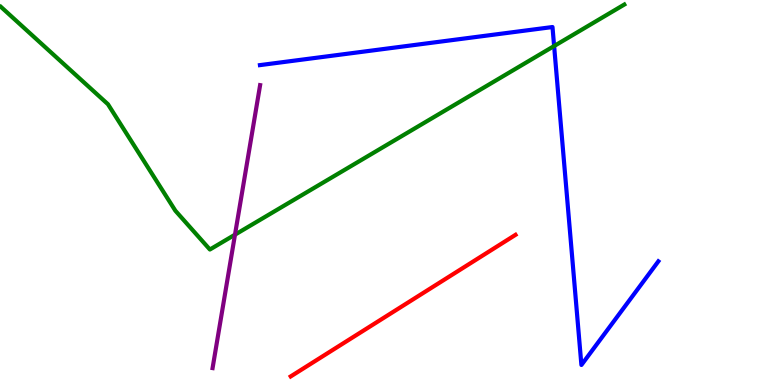[{'lines': ['blue', 'red'], 'intersections': []}, {'lines': ['green', 'red'], 'intersections': []}, {'lines': ['purple', 'red'], 'intersections': []}, {'lines': ['blue', 'green'], 'intersections': [{'x': 7.15, 'y': 8.8}]}, {'lines': ['blue', 'purple'], 'intersections': []}, {'lines': ['green', 'purple'], 'intersections': [{'x': 3.03, 'y': 3.9}]}]